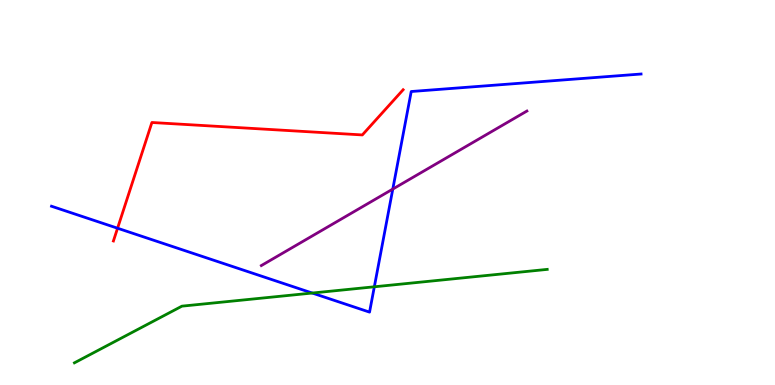[{'lines': ['blue', 'red'], 'intersections': [{'x': 1.52, 'y': 4.07}]}, {'lines': ['green', 'red'], 'intersections': []}, {'lines': ['purple', 'red'], 'intersections': []}, {'lines': ['blue', 'green'], 'intersections': [{'x': 4.03, 'y': 2.39}, {'x': 4.83, 'y': 2.55}]}, {'lines': ['blue', 'purple'], 'intersections': [{'x': 5.07, 'y': 5.09}]}, {'lines': ['green', 'purple'], 'intersections': []}]